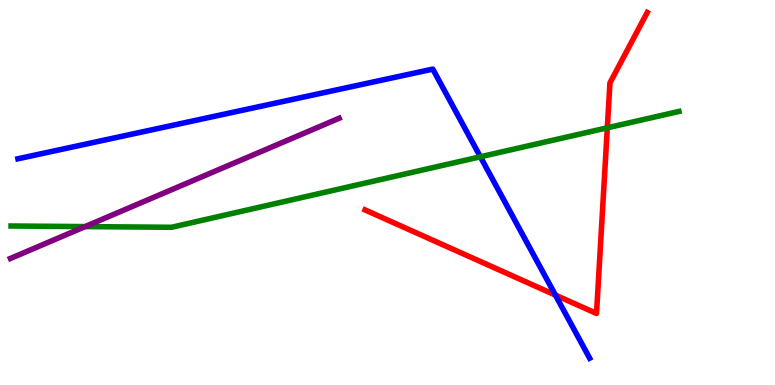[{'lines': ['blue', 'red'], 'intersections': [{'x': 7.17, 'y': 2.34}]}, {'lines': ['green', 'red'], 'intersections': [{'x': 7.84, 'y': 6.68}]}, {'lines': ['purple', 'red'], 'intersections': []}, {'lines': ['blue', 'green'], 'intersections': [{'x': 6.2, 'y': 5.93}]}, {'lines': ['blue', 'purple'], 'intersections': []}, {'lines': ['green', 'purple'], 'intersections': [{'x': 1.1, 'y': 4.11}]}]